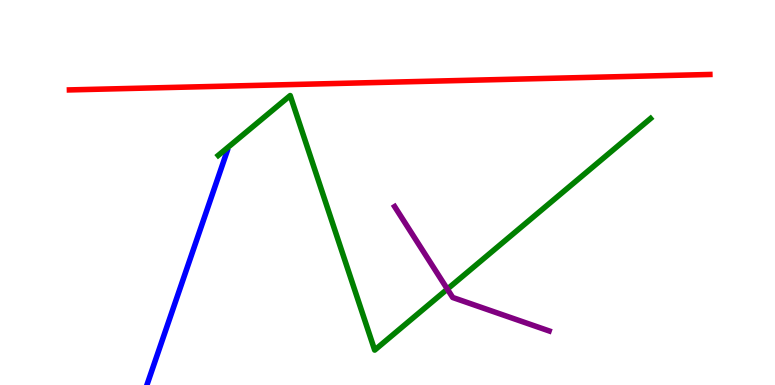[{'lines': ['blue', 'red'], 'intersections': []}, {'lines': ['green', 'red'], 'intersections': []}, {'lines': ['purple', 'red'], 'intersections': []}, {'lines': ['blue', 'green'], 'intersections': []}, {'lines': ['blue', 'purple'], 'intersections': []}, {'lines': ['green', 'purple'], 'intersections': [{'x': 5.77, 'y': 2.49}]}]